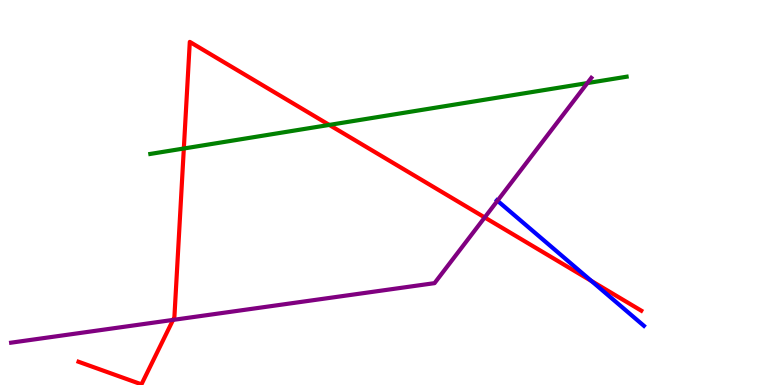[{'lines': ['blue', 'red'], 'intersections': [{'x': 7.63, 'y': 2.7}]}, {'lines': ['green', 'red'], 'intersections': [{'x': 2.37, 'y': 6.14}, {'x': 4.25, 'y': 6.76}]}, {'lines': ['purple', 'red'], 'intersections': [{'x': 2.23, 'y': 1.69}, {'x': 6.25, 'y': 4.35}]}, {'lines': ['blue', 'green'], 'intersections': []}, {'lines': ['blue', 'purple'], 'intersections': [{'x': 6.42, 'y': 4.79}]}, {'lines': ['green', 'purple'], 'intersections': [{'x': 7.58, 'y': 7.84}]}]